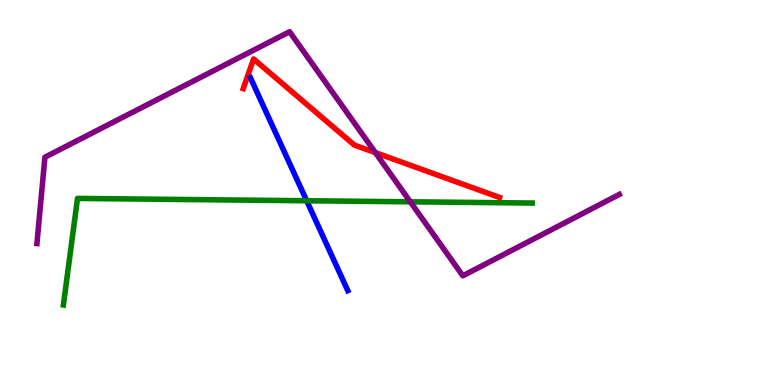[{'lines': ['blue', 'red'], 'intersections': []}, {'lines': ['green', 'red'], 'intersections': []}, {'lines': ['purple', 'red'], 'intersections': [{'x': 4.84, 'y': 6.03}]}, {'lines': ['blue', 'green'], 'intersections': [{'x': 3.96, 'y': 4.79}]}, {'lines': ['blue', 'purple'], 'intersections': []}, {'lines': ['green', 'purple'], 'intersections': [{'x': 5.29, 'y': 4.76}]}]